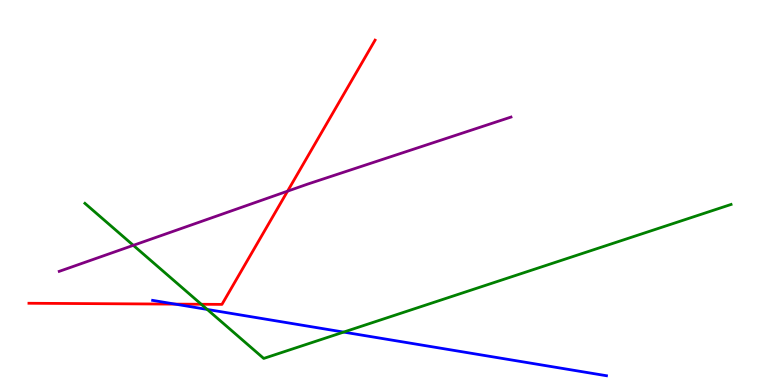[{'lines': ['blue', 'red'], 'intersections': [{'x': 2.26, 'y': 2.1}]}, {'lines': ['green', 'red'], 'intersections': [{'x': 2.6, 'y': 2.1}]}, {'lines': ['purple', 'red'], 'intersections': [{'x': 3.71, 'y': 5.03}]}, {'lines': ['blue', 'green'], 'intersections': [{'x': 2.67, 'y': 1.96}, {'x': 4.43, 'y': 1.37}]}, {'lines': ['blue', 'purple'], 'intersections': []}, {'lines': ['green', 'purple'], 'intersections': [{'x': 1.72, 'y': 3.63}]}]